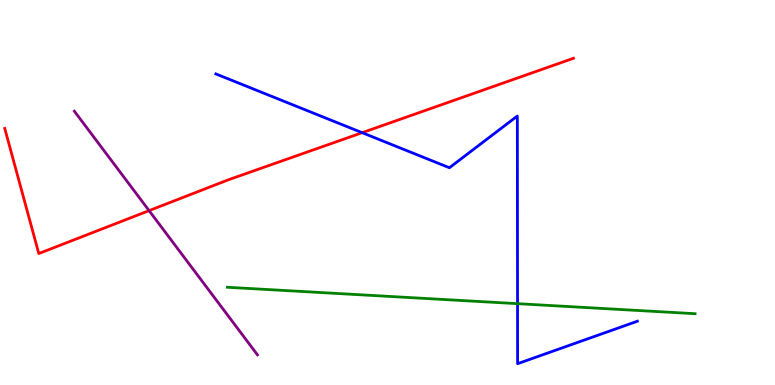[{'lines': ['blue', 'red'], 'intersections': [{'x': 4.67, 'y': 6.55}]}, {'lines': ['green', 'red'], 'intersections': []}, {'lines': ['purple', 'red'], 'intersections': [{'x': 1.92, 'y': 4.53}]}, {'lines': ['blue', 'green'], 'intersections': [{'x': 6.68, 'y': 2.11}]}, {'lines': ['blue', 'purple'], 'intersections': []}, {'lines': ['green', 'purple'], 'intersections': []}]